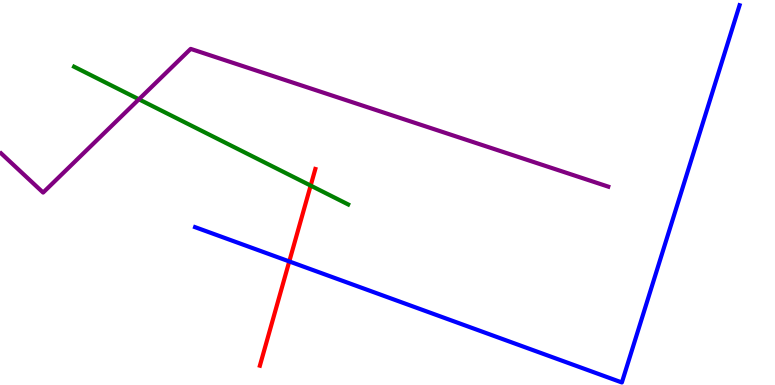[{'lines': ['blue', 'red'], 'intersections': [{'x': 3.73, 'y': 3.21}]}, {'lines': ['green', 'red'], 'intersections': [{'x': 4.01, 'y': 5.18}]}, {'lines': ['purple', 'red'], 'intersections': []}, {'lines': ['blue', 'green'], 'intersections': []}, {'lines': ['blue', 'purple'], 'intersections': []}, {'lines': ['green', 'purple'], 'intersections': [{'x': 1.79, 'y': 7.42}]}]